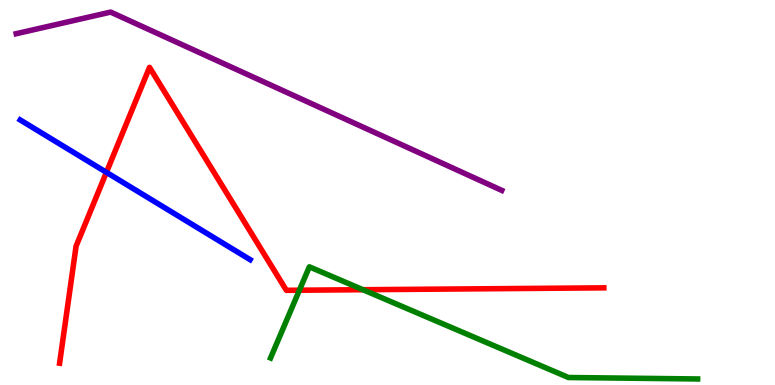[{'lines': ['blue', 'red'], 'intersections': [{'x': 1.37, 'y': 5.52}]}, {'lines': ['green', 'red'], 'intersections': [{'x': 3.86, 'y': 2.46}, {'x': 4.68, 'y': 2.47}]}, {'lines': ['purple', 'red'], 'intersections': []}, {'lines': ['blue', 'green'], 'intersections': []}, {'lines': ['blue', 'purple'], 'intersections': []}, {'lines': ['green', 'purple'], 'intersections': []}]